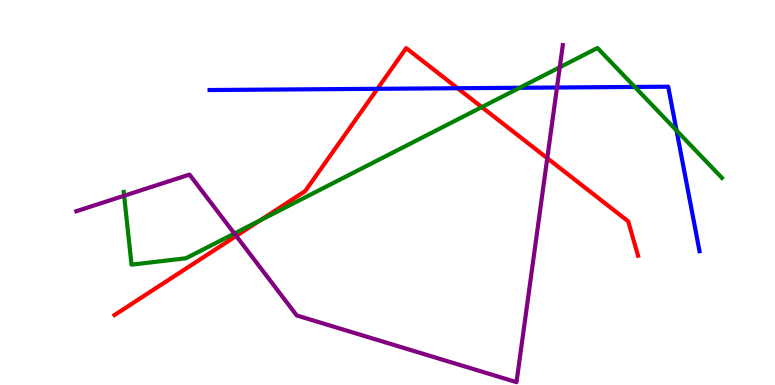[{'lines': ['blue', 'red'], 'intersections': [{'x': 4.87, 'y': 7.69}, {'x': 5.9, 'y': 7.71}]}, {'lines': ['green', 'red'], 'intersections': [{'x': 3.36, 'y': 4.28}, {'x': 6.22, 'y': 7.22}]}, {'lines': ['purple', 'red'], 'intersections': [{'x': 3.05, 'y': 3.87}, {'x': 7.06, 'y': 5.89}]}, {'lines': ['blue', 'green'], 'intersections': [{'x': 6.71, 'y': 7.72}, {'x': 8.19, 'y': 7.74}, {'x': 8.73, 'y': 6.61}]}, {'lines': ['blue', 'purple'], 'intersections': [{'x': 7.19, 'y': 7.73}]}, {'lines': ['green', 'purple'], 'intersections': [{'x': 1.6, 'y': 4.92}, {'x': 3.02, 'y': 3.93}, {'x': 7.22, 'y': 8.25}]}]